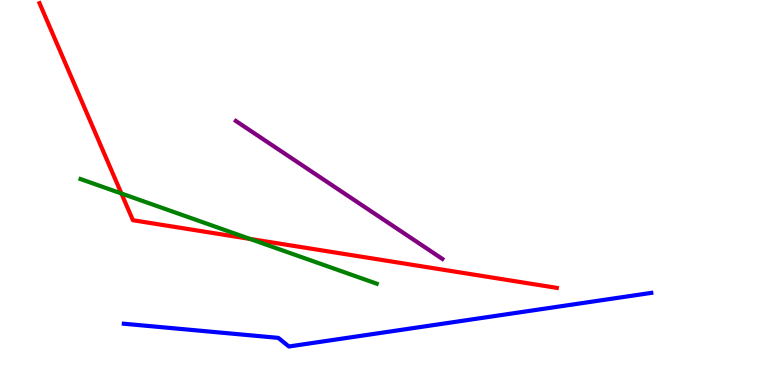[{'lines': ['blue', 'red'], 'intersections': []}, {'lines': ['green', 'red'], 'intersections': [{'x': 1.57, 'y': 4.97}, {'x': 3.23, 'y': 3.79}]}, {'lines': ['purple', 'red'], 'intersections': []}, {'lines': ['blue', 'green'], 'intersections': []}, {'lines': ['blue', 'purple'], 'intersections': []}, {'lines': ['green', 'purple'], 'intersections': []}]